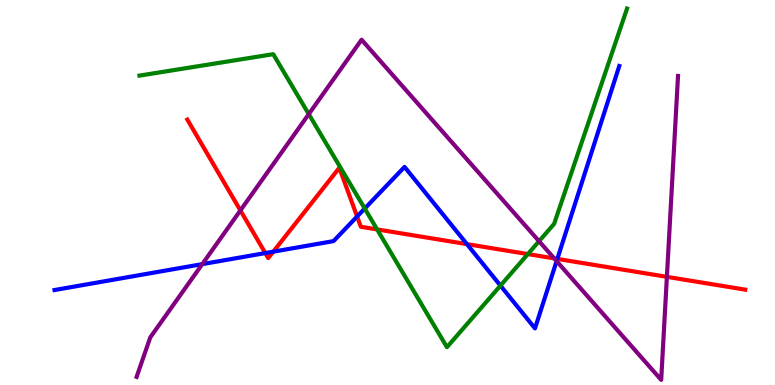[{'lines': ['blue', 'red'], 'intersections': [{'x': 3.42, 'y': 3.43}, {'x': 3.53, 'y': 3.46}, {'x': 4.61, 'y': 4.38}, {'x': 6.02, 'y': 3.66}, {'x': 7.19, 'y': 3.28}]}, {'lines': ['green', 'red'], 'intersections': [{'x': 4.87, 'y': 4.04}, {'x': 6.81, 'y': 3.4}]}, {'lines': ['purple', 'red'], 'intersections': [{'x': 3.1, 'y': 4.53}, {'x': 7.15, 'y': 3.29}, {'x': 8.61, 'y': 2.81}]}, {'lines': ['blue', 'green'], 'intersections': [{'x': 4.71, 'y': 4.58}, {'x': 6.46, 'y': 2.58}]}, {'lines': ['blue', 'purple'], 'intersections': [{'x': 2.61, 'y': 3.14}, {'x': 7.18, 'y': 3.22}]}, {'lines': ['green', 'purple'], 'intersections': [{'x': 3.98, 'y': 7.04}, {'x': 6.96, 'y': 3.73}]}]